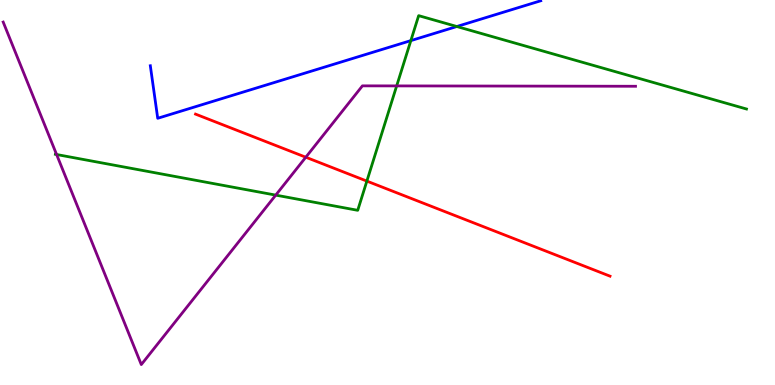[{'lines': ['blue', 'red'], 'intersections': []}, {'lines': ['green', 'red'], 'intersections': [{'x': 4.73, 'y': 5.3}]}, {'lines': ['purple', 'red'], 'intersections': [{'x': 3.95, 'y': 5.92}]}, {'lines': ['blue', 'green'], 'intersections': [{'x': 5.3, 'y': 8.95}, {'x': 5.89, 'y': 9.31}]}, {'lines': ['blue', 'purple'], 'intersections': []}, {'lines': ['green', 'purple'], 'intersections': [{'x': 0.73, 'y': 5.99}, {'x': 3.56, 'y': 4.93}, {'x': 5.12, 'y': 7.77}]}]